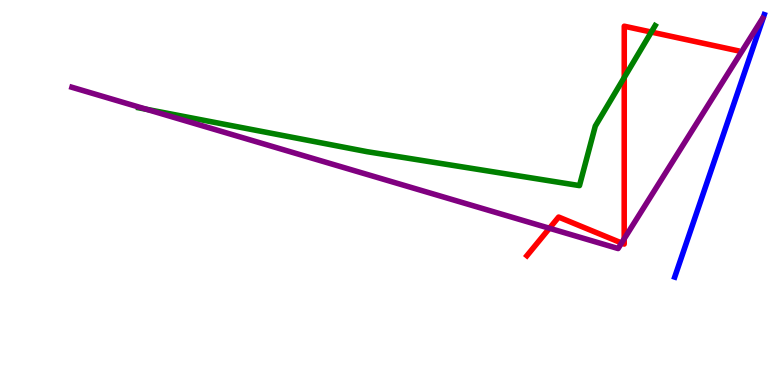[{'lines': ['blue', 'red'], 'intersections': []}, {'lines': ['green', 'red'], 'intersections': [{'x': 8.05, 'y': 7.99}, {'x': 8.4, 'y': 9.17}]}, {'lines': ['purple', 'red'], 'intersections': [{'x': 7.09, 'y': 4.07}, {'x': 8.02, 'y': 3.69}, {'x': 8.05, 'y': 3.8}]}, {'lines': ['blue', 'green'], 'intersections': []}, {'lines': ['blue', 'purple'], 'intersections': []}, {'lines': ['green', 'purple'], 'intersections': [{'x': 1.89, 'y': 7.16}]}]